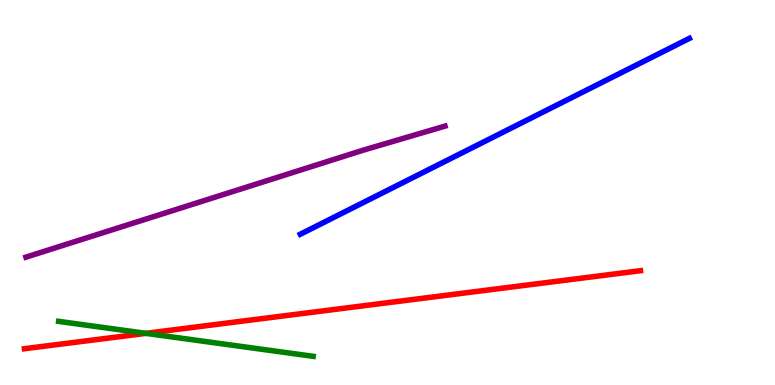[{'lines': ['blue', 'red'], 'intersections': []}, {'lines': ['green', 'red'], 'intersections': [{'x': 1.88, 'y': 1.34}]}, {'lines': ['purple', 'red'], 'intersections': []}, {'lines': ['blue', 'green'], 'intersections': []}, {'lines': ['blue', 'purple'], 'intersections': []}, {'lines': ['green', 'purple'], 'intersections': []}]